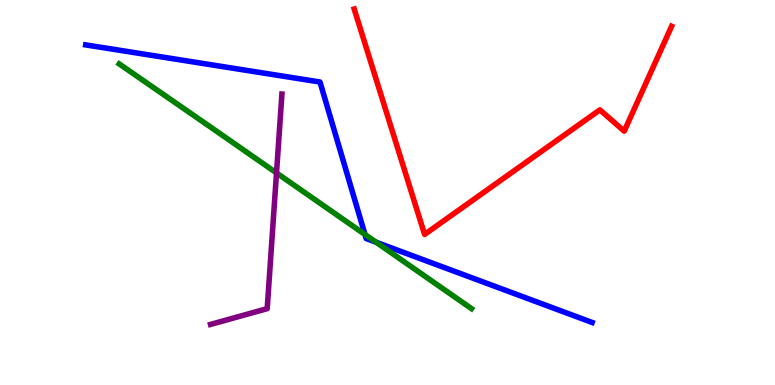[{'lines': ['blue', 'red'], 'intersections': []}, {'lines': ['green', 'red'], 'intersections': []}, {'lines': ['purple', 'red'], 'intersections': []}, {'lines': ['blue', 'green'], 'intersections': [{'x': 4.71, 'y': 3.91}, {'x': 4.85, 'y': 3.71}]}, {'lines': ['blue', 'purple'], 'intersections': []}, {'lines': ['green', 'purple'], 'intersections': [{'x': 3.57, 'y': 5.51}]}]